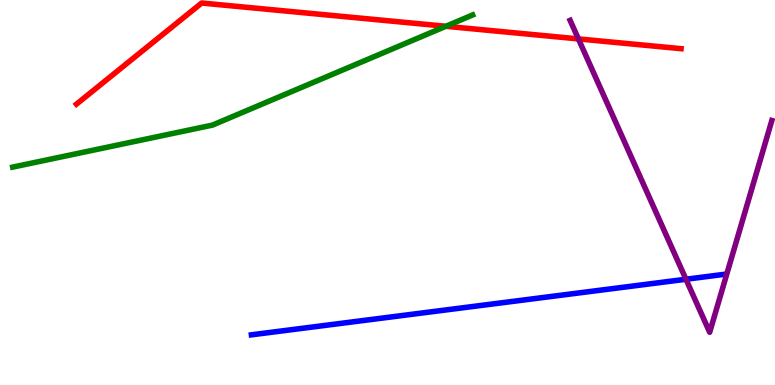[{'lines': ['blue', 'red'], 'intersections': []}, {'lines': ['green', 'red'], 'intersections': [{'x': 5.75, 'y': 9.32}]}, {'lines': ['purple', 'red'], 'intersections': [{'x': 7.46, 'y': 8.99}]}, {'lines': ['blue', 'green'], 'intersections': []}, {'lines': ['blue', 'purple'], 'intersections': [{'x': 8.85, 'y': 2.75}]}, {'lines': ['green', 'purple'], 'intersections': []}]